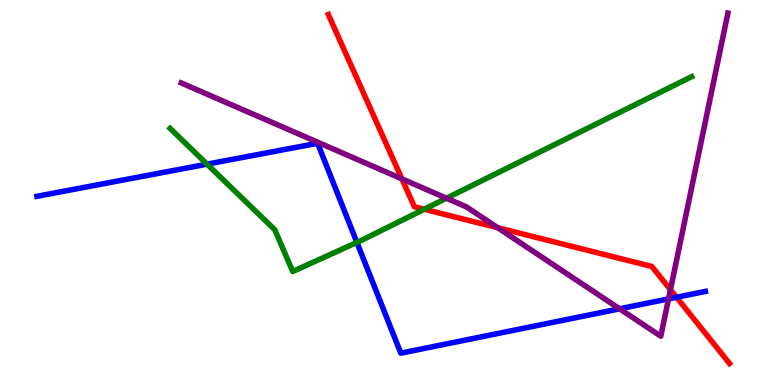[{'lines': ['blue', 'red'], 'intersections': [{'x': 8.73, 'y': 2.28}]}, {'lines': ['green', 'red'], 'intersections': [{'x': 5.47, 'y': 4.57}]}, {'lines': ['purple', 'red'], 'intersections': [{'x': 5.19, 'y': 5.35}, {'x': 6.42, 'y': 4.09}, {'x': 8.65, 'y': 2.48}]}, {'lines': ['blue', 'green'], 'intersections': [{'x': 2.67, 'y': 5.74}, {'x': 4.61, 'y': 3.7}]}, {'lines': ['blue', 'purple'], 'intersections': [{'x': 7.99, 'y': 1.98}, {'x': 8.63, 'y': 2.24}]}, {'lines': ['green', 'purple'], 'intersections': [{'x': 5.76, 'y': 4.85}]}]